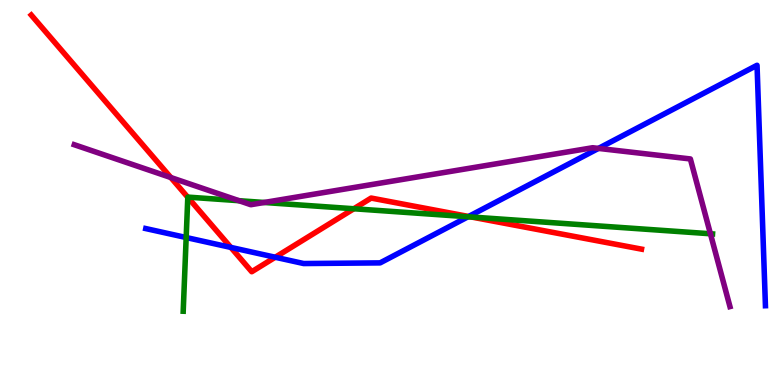[{'lines': ['blue', 'red'], 'intersections': [{'x': 2.98, 'y': 3.57}, {'x': 3.55, 'y': 3.32}, {'x': 6.05, 'y': 4.38}]}, {'lines': ['green', 'red'], 'intersections': [{'x': 2.42, 'y': 4.88}, {'x': 4.57, 'y': 4.58}, {'x': 6.08, 'y': 4.36}]}, {'lines': ['purple', 'red'], 'intersections': [{'x': 2.2, 'y': 5.39}]}, {'lines': ['blue', 'green'], 'intersections': [{'x': 2.4, 'y': 3.83}, {'x': 6.04, 'y': 4.37}]}, {'lines': ['blue', 'purple'], 'intersections': [{'x': 7.72, 'y': 6.15}]}, {'lines': ['green', 'purple'], 'intersections': [{'x': 3.08, 'y': 4.79}, {'x': 3.41, 'y': 4.74}, {'x': 9.17, 'y': 3.93}]}]